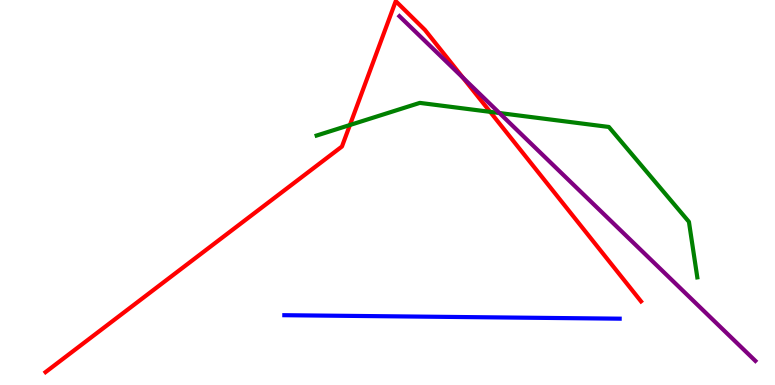[{'lines': ['blue', 'red'], 'intersections': []}, {'lines': ['green', 'red'], 'intersections': [{'x': 4.51, 'y': 6.75}, {'x': 6.32, 'y': 7.1}]}, {'lines': ['purple', 'red'], 'intersections': [{'x': 5.97, 'y': 7.98}]}, {'lines': ['blue', 'green'], 'intersections': []}, {'lines': ['blue', 'purple'], 'intersections': []}, {'lines': ['green', 'purple'], 'intersections': [{'x': 6.44, 'y': 7.06}]}]